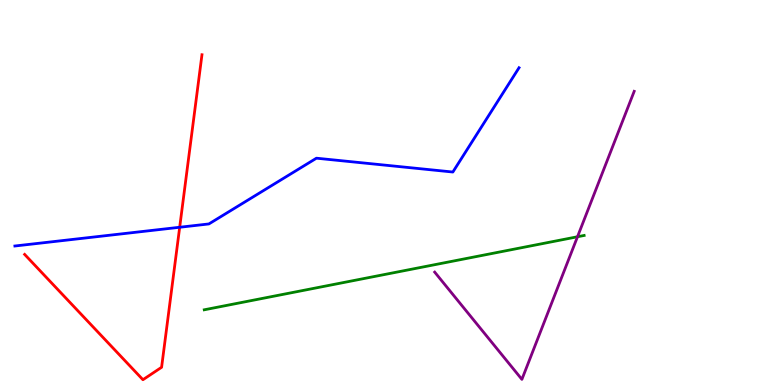[{'lines': ['blue', 'red'], 'intersections': [{'x': 2.32, 'y': 4.1}]}, {'lines': ['green', 'red'], 'intersections': []}, {'lines': ['purple', 'red'], 'intersections': []}, {'lines': ['blue', 'green'], 'intersections': []}, {'lines': ['blue', 'purple'], 'intersections': []}, {'lines': ['green', 'purple'], 'intersections': [{'x': 7.45, 'y': 3.85}]}]